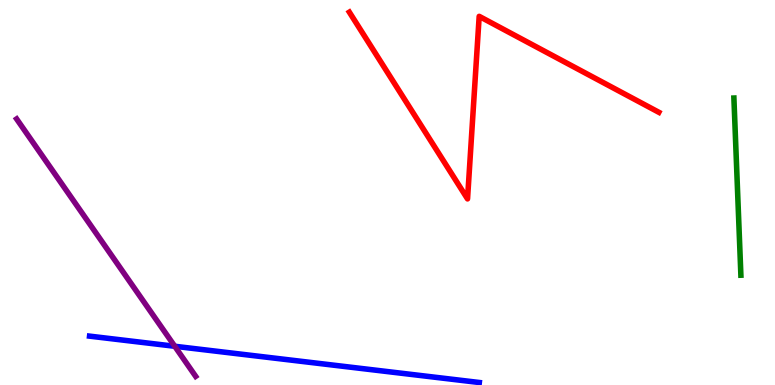[{'lines': ['blue', 'red'], 'intersections': []}, {'lines': ['green', 'red'], 'intersections': []}, {'lines': ['purple', 'red'], 'intersections': []}, {'lines': ['blue', 'green'], 'intersections': []}, {'lines': ['blue', 'purple'], 'intersections': [{'x': 2.25, 'y': 1.01}]}, {'lines': ['green', 'purple'], 'intersections': []}]